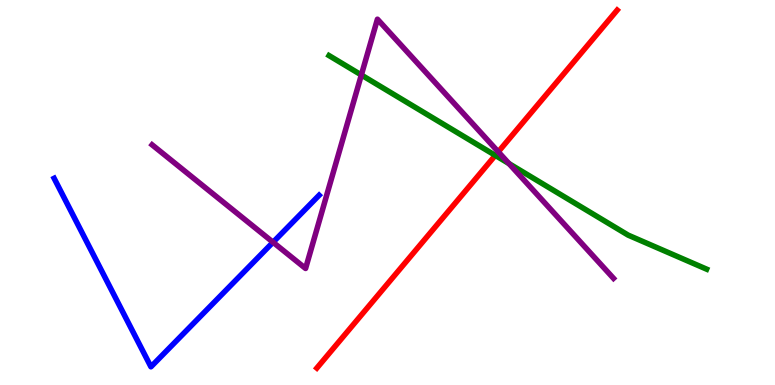[{'lines': ['blue', 'red'], 'intersections': []}, {'lines': ['green', 'red'], 'intersections': [{'x': 6.39, 'y': 5.96}]}, {'lines': ['purple', 'red'], 'intersections': [{'x': 6.43, 'y': 6.06}]}, {'lines': ['blue', 'green'], 'intersections': []}, {'lines': ['blue', 'purple'], 'intersections': [{'x': 3.52, 'y': 3.71}]}, {'lines': ['green', 'purple'], 'intersections': [{'x': 4.66, 'y': 8.05}, {'x': 6.57, 'y': 5.75}]}]